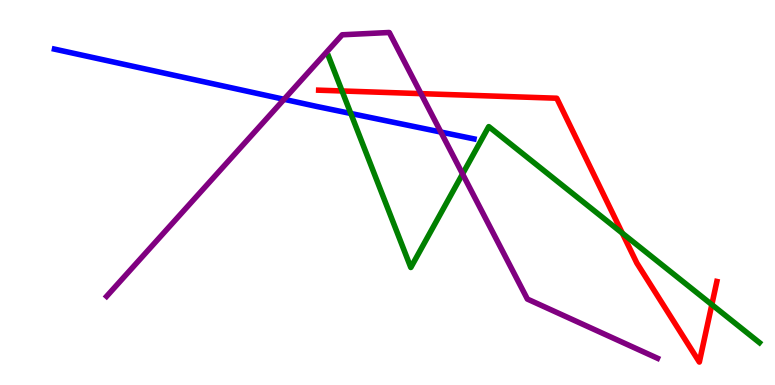[{'lines': ['blue', 'red'], 'intersections': []}, {'lines': ['green', 'red'], 'intersections': [{'x': 4.41, 'y': 7.64}, {'x': 8.03, 'y': 3.94}, {'x': 9.18, 'y': 2.09}]}, {'lines': ['purple', 'red'], 'intersections': [{'x': 5.43, 'y': 7.57}]}, {'lines': ['blue', 'green'], 'intersections': [{'x': 4.53, 'y': 7.05}]}, {'lines': ['blue', 'purple'], 'intersections': [{'x': 3.67, 'y': 7.42}, {'x': 5.69, 'y': 6.57}]}, {'lines': ['green', 'purple'], 'intersections': [{'x': 5.97, 'y': 5.48}]}]